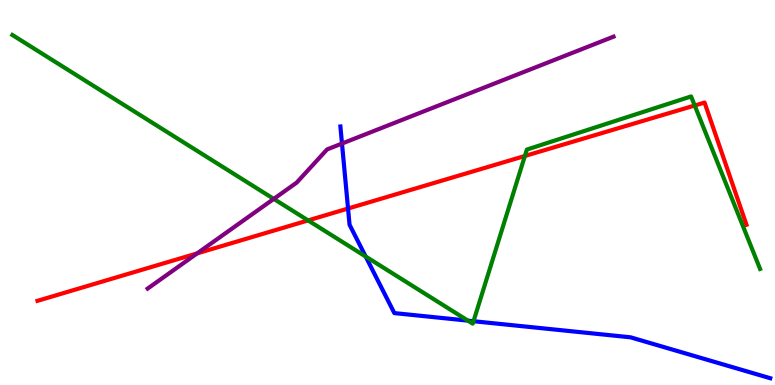[{'lines': ['blue', 'red'], 'intersections': [{'x': 4.49, 'y': 4.58}]}, {'lines': ['green', 'red'], 'intersections': [{'x': 3.98, 'y': 4.27}, {'x': 6.77, 'y': 5.95}, {'x': 8.96, 'y': 7.26}]}, {'lines': ['purple', 'red'], 'intersections': [{'x': 2.54, 'y': 3.42}]}, {'lines': ['blue', 'green'], 'intersections': [{'x': 4.72, 'y': 3.34}, {'x': 6.04, 'y': 1.67}, {'x': 6.11, 'y': 1.66}]}, {'lines': ['blue', 'purple'], 'intersections': [{'x': 4.41, 'y': 6.27}]}, {'lines': ['green', 'purple'], 'intersections': [{'x': 3.53, 'y': 4.83}]}]